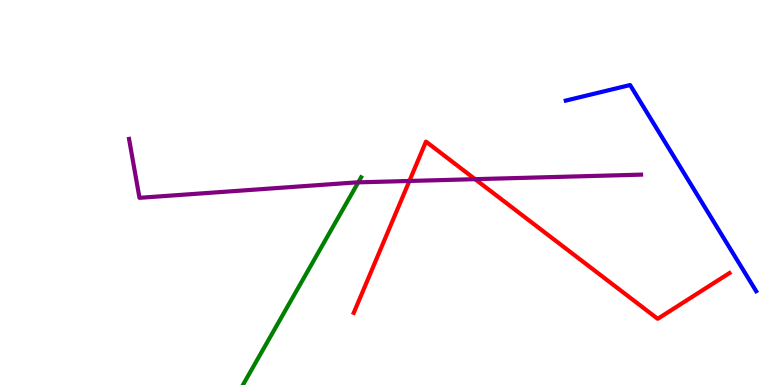[{'lines': ['blue', 'red'], 'intersections': []}, {'lines': ['green', 'red'], 'intersections': []}, {'lines': ['purple', 'red'], 'intersections': [{'x': 5.28, 'y': 5.3}, {'x': 6.13, 'y': 5.35}]}, {'lines': ['blue', 'green'], 'intersections': []}, {'lines': ['blue', 'purple'], 'intersections': []}, {'lines': ['green', 'purple'], 'intersections': [{'x': 4.62, 'y': 5.26}]}]